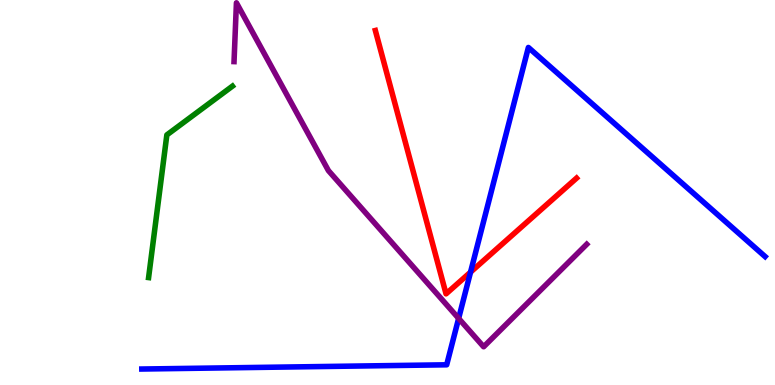[{'lines': ['blue', 'red'], 'intersections': [{'x': 6.07, 'y': 2.93}]}, {'lines': ['green', 'red'], 'intersections': []}, {'lines': ['purple', 'red'], 'intersections': []}, {'lines': ['blue', 'green'], 'intersections': []}, {'lines': ['blue', 'purple'], 'intersections': [{'x': 5.92, 'y': 1.73}]}, {'lines': ['green', 'purple'], 'intersections': []}]